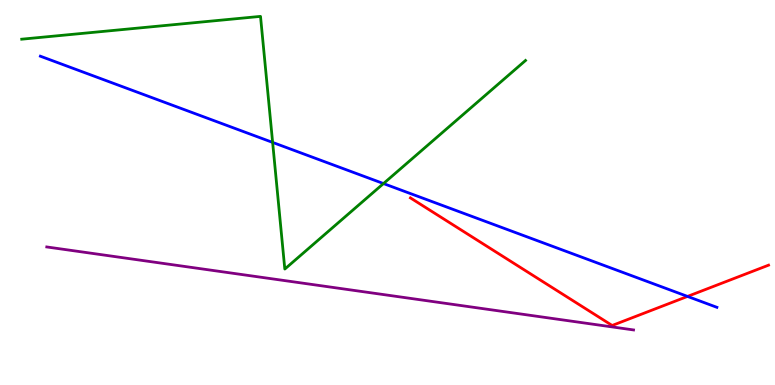[{'lines': ['blue', 'red'], 'intersections': [{'x': 8.87, 'y': 2.3}]}, {'lines': ['green', 'red'], 'intersections': []}, {'lines': ['purple', 'red'], 'intersections': []}, {'lines': ['blue', 'green'], 'intersections': [{'x': 3.52, 'y': 6.3}, {'x': 4.95, 'y': 5.23}]}, {'lines': ['blue', 'purple'], 'intersections': []}, {'lines': ['green', 'purple'], 'intersections': []}]